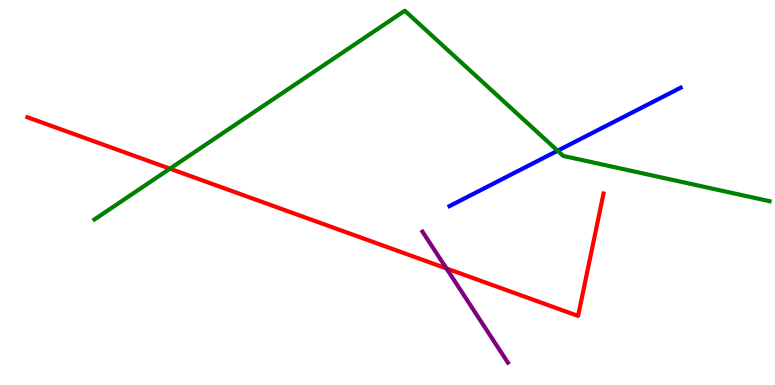[{'lines': ['blue', 'red'], 'intersections': []}, {'lines': ['green', 'red'], 'intersections': [{'x': 2.19, 'y': 5.62}]}, {'lines': ['purple', 'red'], 'intersections': [{'x': 5.76, 'y': 3.03}]}, {'lines': ['blue', 'green'], 'intersections': [{'x': 7.2, 'y': 6.08}]}, {'lines': ['blue', 'purple'], 'intersections': []}, {'lines': ['green', 'purple'], 'intersections': []}]